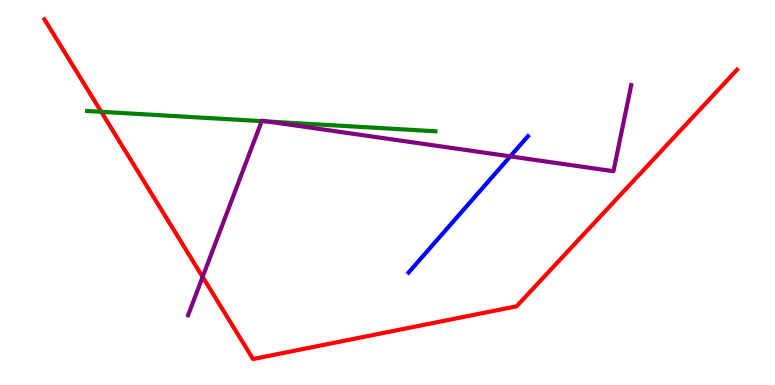[{'lines': ['blue', 'red'], 'intersections': []}, {'lines': ['green', 'red'], 'intersections': [{'x': 1.31, 'y': 7.1}]}, {'lines': ['purple', 'red'], 'intersections': [{'x': 2.61, 'y': 2.81}]}, {'lines': ['blue', 'green'], 'intersections': []}, {'lines': ['blue', 'purple'], 'intersections': [{'x': 6.58, 'y': 5.94}]}, {'lines': ['green', 'purple'], 'intersections': [{'x': 3.38, 'y': 6.85}, {'x': 3.46, 'y': 6.84}]}]